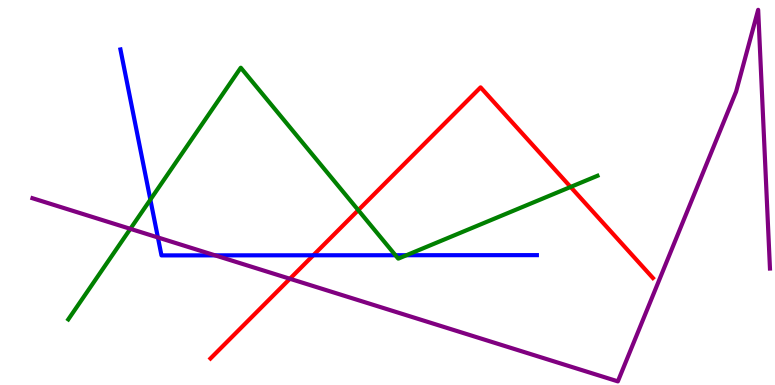[{'lines': ['blue', 'red'], 'intersections': [{'x': 4.04, 'y': 3.37}]}, {'lines': ['green', 'red'], 'intersections': [{'x': 4.62, 'y': 4.54}, {'x': 7.36, 'y': 5.14}]}, {'lines': ['purple', 'red'], 'intersections': [{'x': 3.74, 'y': 2.76}]}, {'lines': ['blue', 'green'], 'intersections': [{'x': 1.94, 'y': 4.81}, {'x': 5.1, 'y': 3.37}, {'x': 5.24, 'y': 3.37}]}, {'lines': ['blue', 'purple'], 'intersections': [{'x': 2.04, 'y': 3.83}, {'x': 2.78, 'y': 3.37}]}, {'lines': ['green', 'purple'], 'intersections': [{'x': 1.68, 'y': 4.06}]}]